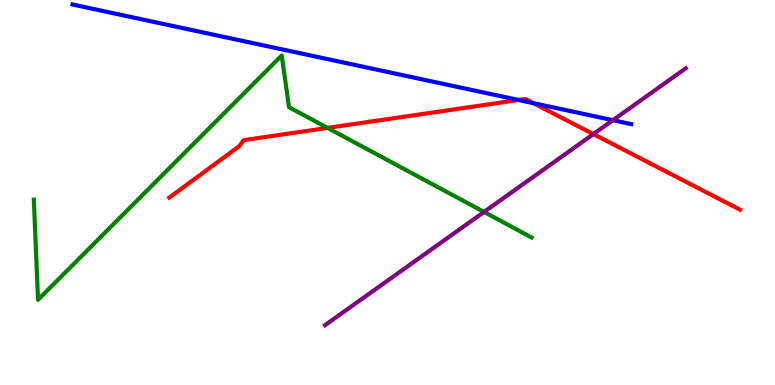[{'lines': ['blue', 'red'], 'intersections': [{'x': 6.69, 'y': 7.4}, {'x': 6.88, 'y': 7.32}]}, {'lines': ['green', 'red'], 'intersections': [{'x': 4.23, 'y': 6.68}]}, {'lines': ['purple', 'red'], 'intersections': [{'x': 7.66, 'y': 6.52}]}, {'lines': ['blue', 'green'], 'intersections': []}, {'lines': ['blue', 'purple'], 'intersections': [{'x': 7.91, 'y': 6.88}]}, {'lines': ['green', 'purple'], 'intersections': [{'x': 6.25, 'y': 4.49}]}]